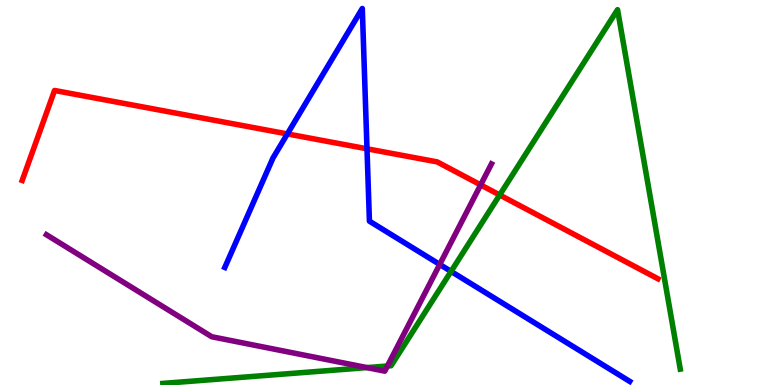[{'lines': ['blue', 'red'], 'intersections': [{'x': 3.71, 'y': 6.52}, {'x': 4.74, 'y': 6.14}]}, {'lines': ['green', 'red'], 'intersections': [{'x': 6.45, 'y': 4.94}]}, {'lines': ['purple', 'red'], 'intersections': [{'x': 6.2, 'y': 5.2}]}, {'lines': ['blue', 'green'], 'intersections': [{'x': 5.82, 'y': 2.95}]}, {'lines': ['blue', 'purple'], 'intersections': [{'x': 5.67, 'y': 3.13}]}, {'lines': ['green', 'purple'], 'intersections': [{'x': 4.73, 'y': 0.452}, {'x': 5.0, 'y': 0.493}]}]